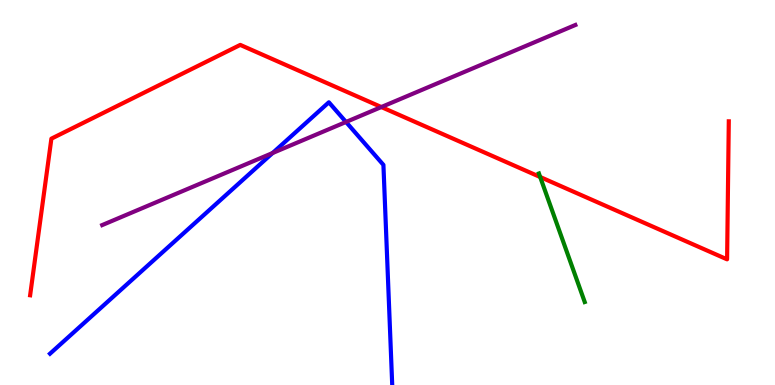[{'lines': ['blue', 'red'], 'intersections': []}, {'lines': ['green', 'red'], 'intersections': [{'x': 6.97, 'y': 5.4}]}, {'lines': ['purple', 'red'], 'intersections': [{'x': 4.92, 'y': 7.22}]}, {'lines': ['blue', 'green'], 'intersections': []}, {'lines': ['blue', 'purple'], 'intersections': [{'x': 3.52, 'y': 6.03}, {'x': 4.46, 'y': 6.83}]}, {'lines': ['green', 'purple'], 'intersections': []}]